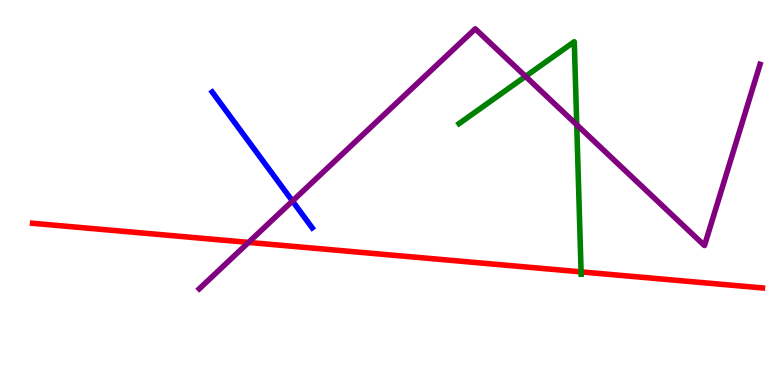[{'lines': ['blue', 'red'], 'intersections': []}, {'lines': ['green', 'red'], 'intersections': [{'x': 7.5, 'y': 2.94}]}, {'lines': ['purple', 'red'], 'intersections': [{'x': 3.21, 'y': 3.7}]}, {'lines': ['blue', 'green'], 'intersections': []}, {'lines': ['blue', 'purple'], 'intersections': [{'x': 3.77, 'y': 4.78}]}, {'lines': ['green', 'purple'], 'intersections': [{'x': 6.78, 'y': 8.02}, {'x': 7.44, 'y': 6.76}]}]